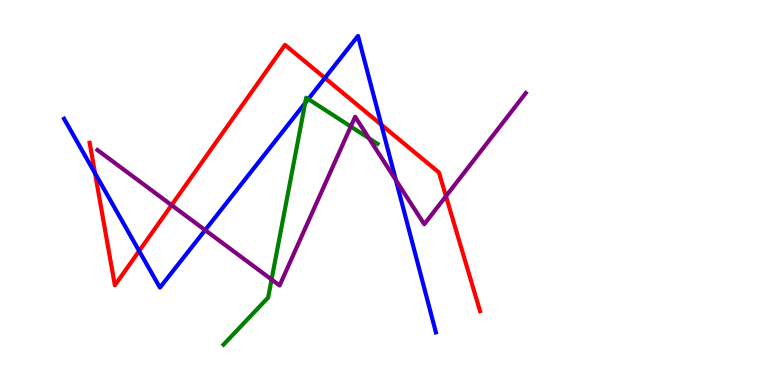[{'lines': ['blue', 'red'], 'intersections': [{'x': 1.23, 'y': 5.5}, {'x': 1.8, 'y': 3.48}, {'x': 4.19, 'y': 7.97}, {'x': 4.92, 'y': 6.76}]}, {'lines': ['green', 'red'], 'intersections': []}, {'lines': ['purple', 'red'], 'intersections': [{'x': 2.21, 'y': 4.67}, {'x': 5.75, 'y': 4.9}]}, {'lines': ['blue', 'green'], 'intersections': [{'x': 3.94, 'y': 7.32}, {'x': 3.98, 'y': 7.43}]}, {'lines': ['blue', 'purple'], 'intersections': [{'x': 2.65, 'y': 4.02}, {'x': 5.11, 'y': 5.32}]}, {'lines': ['green', 'purple'], 'intersections': [{'x': 3.5, 'y': 2.74}, {'x': 4.53, 'y': 6.71}, {'x': 4.76, 'y': 6.41}]}]